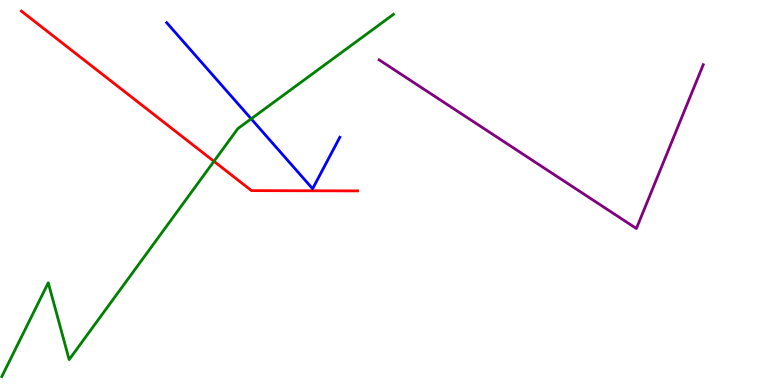[{'lines': ['blue', 'red'], 'intersections': []}, {'lines': ['green', 'red'], 'intersections': [{'x': 2.76, 'y': 5.81}]}, {'lines': ['purple', 'red'], 'intersections': []}, {'lines': ['blue', 'green'], 'intersections': [{'x': 3.24, 'y': 6.91}]}, {'lines': ['blue', 'purple'], 'intersections': []}, {'lines': ['green', 'purple'], 'intersections': []}]